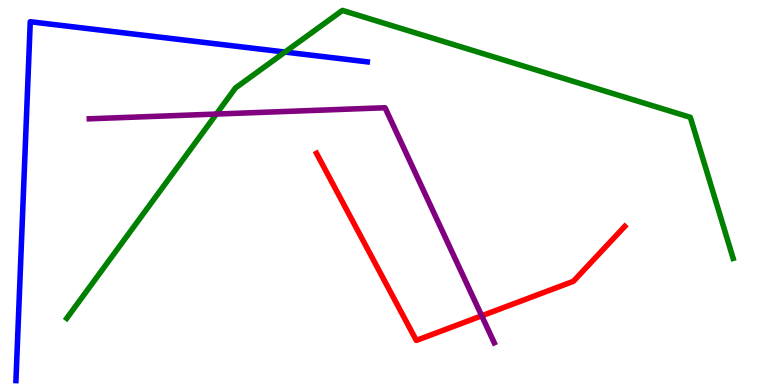[{'lines': ['blue', 'red'], 'intersections': []}, {'lines': ['green', 'red'], 'intersections': []}, {'lines': ['purple', 'red'], 'intersections': [{'x': 6.22, 'y': 1.8}]}, {'lines': ['blue', 'green'], 'intersections': [{'x': 3.68, 'y': 8.65}]}, {'lines': ['blue', 'purple'], 'intersections': []}, {'lines': ['green', 'purple'], 'intersections': [{'x': 2.79, 'y': 7.04}]}]